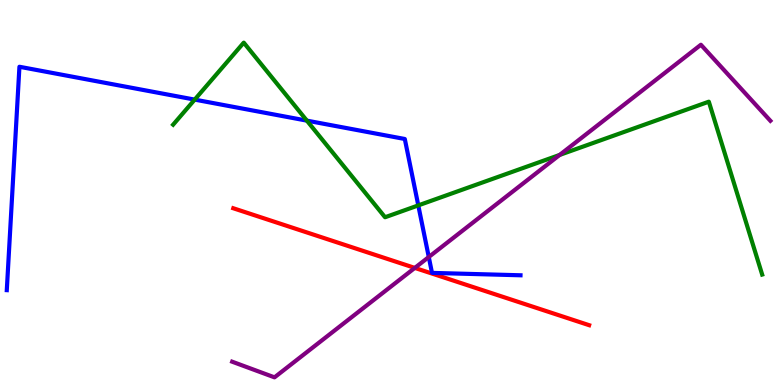[{'lines': ['blue', 'red'], 'intersections': []}, {'lines': ['green', 'red'], 'intersections': []}, {'lines': ['purple', 'red'], 'intersections': [{'x': 5.35, 'y': 3.04}]}, {'lines': ['blue', 'green'], 'intersections': [{'x': 2.51, 'y': 7.41}, {'x': 3.96, 'y': 6.87}, {'x': 5.4, 'y': 4.67}]}, {'lines': ['blue', 'purple'], 'intersections': [{'x': 5.53, 'y': 3.32}]}, {'lines': ['green', 'purple'], 'intersections': [{'x': 7.22, 'y': 5.98}]}]